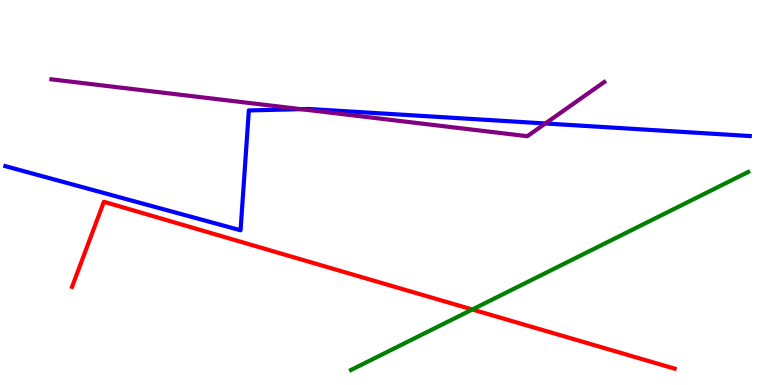[{'lines': ['blue', 'red'], 'intersections': []}, {'lines': ['green', 'red'], 'intersections': [{'x': 6.09, 'y': 1.96}]}, {'lines': ['purple', 'red'], 'intersections': []}, {'lines': ['blue', 'green'], 'intersections': []}, {'lines': ['blue', 'purple'], 'intersections': [{'x': 3.88, 'y': 7.16}, {'x': 7.04, 'y': 6.79}]}, {'lines': ['green', 'purple'], 'intersections': []}]